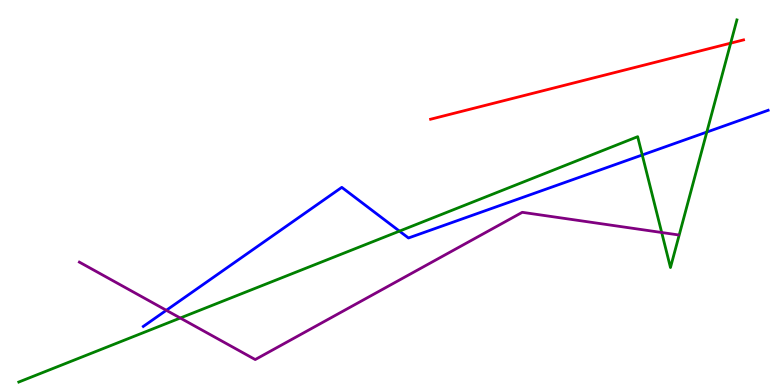[{'lines': ['blue', 'red'], 'intersections': []}, {'lines': ['green', 'red'], 'intersections': [{'x': 9.43, 'y': 8.88}]}, {'lines': ['purple', 'red'], 'intersections': []}, {'lines': ['blue', 'green'], 'intersections': [{'x': 5.15, 'y': 4.0}, {'x': 8.29, 'y': 5.97}, {'x': 9.12, 'y': 6.57}]}, {'lines': ['blue', 'purple'], 'intersections': [{'x': 2.15, 'y': 1.94}]}, {'lines': ['green', 'purple'], 'intersections': [{'x': 2.33, 'y': 1.74}, {'x': 8.54, 'y': 3.96}]}]